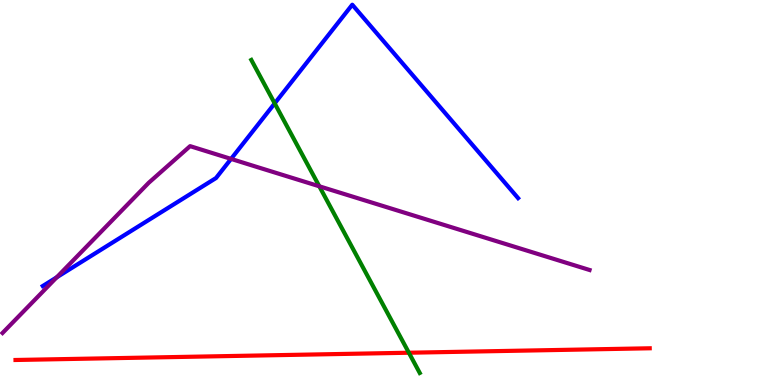[{'lines': ['blue', 'red'], 'intersections': []}, {'lines': ['green', 'red'], 'intersections': [{'x': 5.28, 'y': 0.838}]}, {'lines': ['purple', 'red'], 'intersections': []}, {'lines': ['blue', 'green'], 'intersections': [{'x': 3.54, 'y': 7.31}]}, {'lines': ['blue', 'purple'], 'intersections': [{'x': 0.732, 'y': 2.8}, {'x': 2.98, 'y': 5.87}]}, {'lines': ['green', 'purple'], 'intersections': [{'x': 4.12, 'y': 5.16}]}]